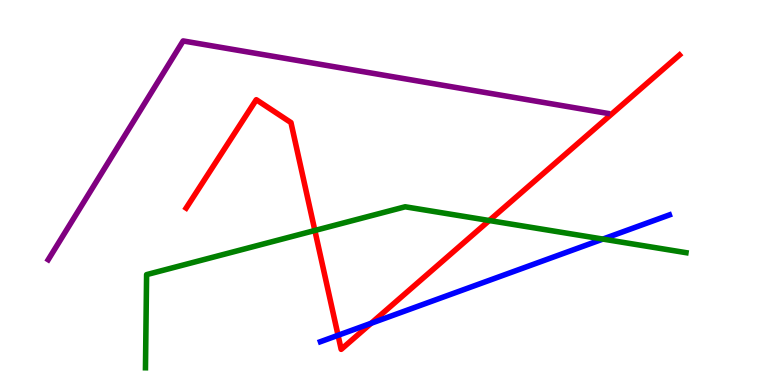[{'lines': ['blue', 'red'], 'intersections': [{'x': 4.36, 'y': 1.29}, {'x': 4.79, 'y': 1.6}]}, {'lines': ['green', 'red'], 'intersections': [{'x': 4.06, 'y': 4.01}, {'x': 6.31, 'y': 4.27}]}, {'lines': ['purple', 'red'], 'intersections': []}, {'lines': ['blue', 'green'], 'intersections': [{'x': 7.78, 'y': 3.79}]}, {'lines': ['blue', 'purple'], 'intersections': []}, {'lines': ['green', 'purple'], 'intersections': []}]